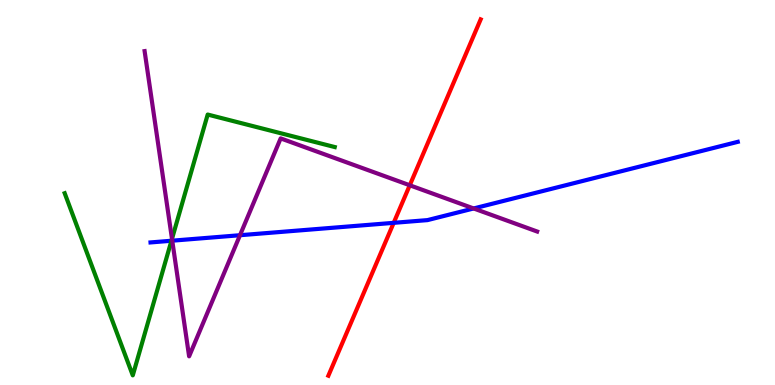[{'lines': ['blue', 'red'], 'intersections': [{'x': 5.08, 'y': 4.21}]}, {'lines': ['green', 'red'], 'intersections': []}, {'lines': ['purple', 'red'], 'intersections': [{'x': 5.29, 'y': 5.19}]}, {'lines': ['blue', 'green'], 'intersections': [{'x': 2.21, 'y': 3.75}]}, {'lines': ['blue', 'purple'], 'intersections': [{'x': 2.22, 'y': 3.75}, {'x': 3.1, 'y': 3.89}, {'x': 6.11, 'y': 4.59}]}, {'lines': ['green', 'purple'], 'intersections': [{'x': 2.22, 'y': 3.8}]}]